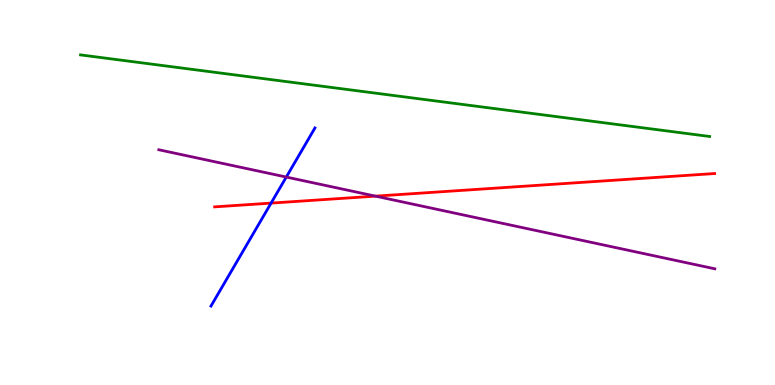[{'lines': ['blue', 'red'], 'intersections': [{'x': 3.5, 'y': 4.72}]}, {'lines': ['green', 'red'], 'intersections': []}, {'lines': ['purple', 'red'], 'intersections': [{'x': 4.84, 'y': 4.91}]}, {'lines': ['blue', 'green'], 'intersections': []}, {'lines': ['blue', 'purple'], 'intersections': [{'x': 3.69, 'y': 5.4}]}, {'lines': ['green', 'purple'], 'intersections': []}]